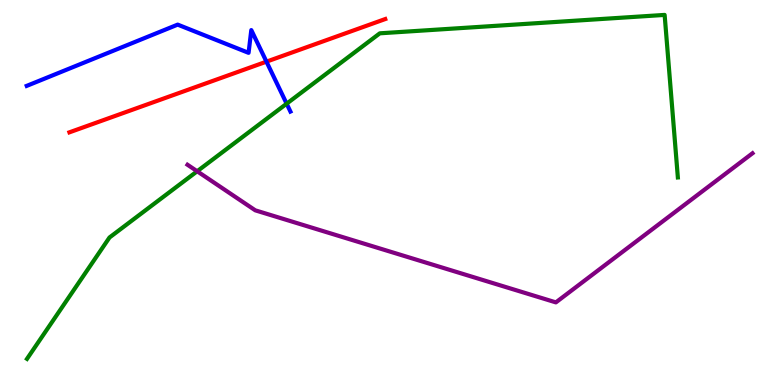[{'lines': ['blue', 'red'], 'intersections': [{'x': 3.44, 'y': 8.4}]}, {'lines': ['green', 'red'], 'intersections': []}, {'lines': ['purple', 'red'], 'intersections': []}, {'lines': ['blue', 'green'], 'intersections': [{'x': 3.7, 'y': 7.31}]}, {'lines': ['blue', 'purple'], 'intersections': []}, {'lines': ['green', 'purple'], 'intersections': [{'x': 2.54, 'y': 5.55}]}]